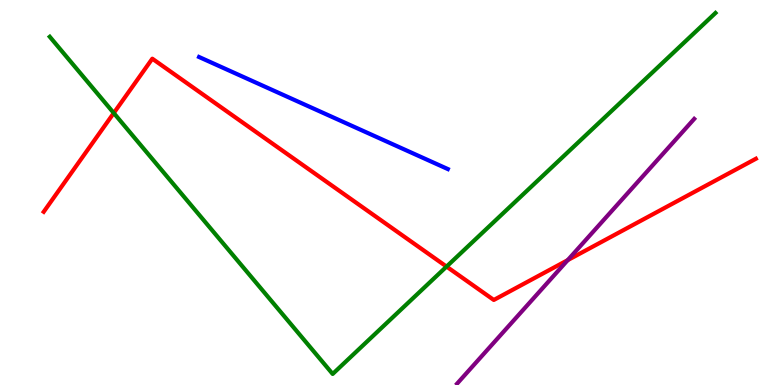[{'lines': ['blue', 'red'], 'intersections': []}, {'lines': ['green', 'red'], 'intersections': [{'x': 1.47, 'y': 7.06}, {'x': 5.76, 'y': 3.08}]}, {'lines': ['purple', 'red'], 'intersections': [{'x': 7.33, 'y': 3.24}]}, {'lines': ['blue', 'green'], 'intersections': []}, {'lines': ['blue', 'purple'], 'intersections': []}, {'lines': ['green', 'purple'], 'intersections': []}]